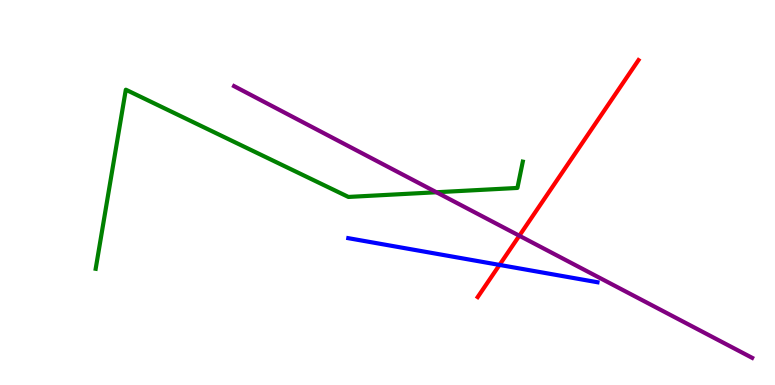[{'lines': ['blue', 'red'], 'intersections': [{'x': 6.45, 'y': 3.12}]}, {'lines': ['green', 'red'], 'intersections': []}, {'lines': ['purple', 'red'], 'intersections': [{'x': 6.7, 'y': 3.88}]}, {'lines': ['blue', 'green'], 'intersections': []}, {'lines': ['blue', 'purple'], 'intersections': []}, {'lines': ['green', 'purple'], 'intersections': [{'x': 5.63, 'y': 5.01}]}]